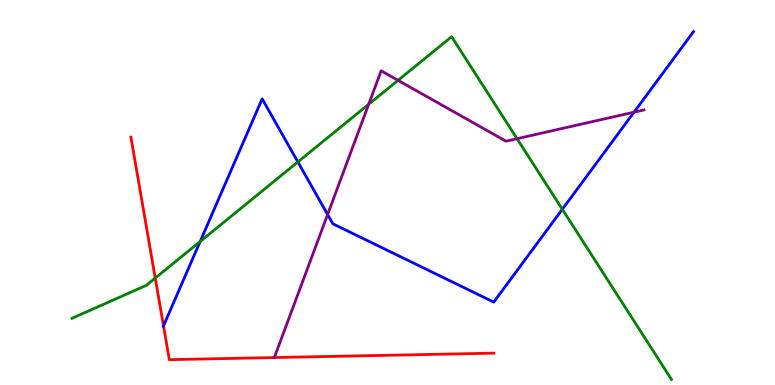[{'lines': ['blue', 'red'], 'intersections': [{'x': 2.11, 'y': 1.54}]}, {'lines': ['green', 'red'], 'intersections': [{'x': 2.0, 'y': 2.78}]}, {'lines': ['purple', 'red'], 'intersections': [{'x': 3.54, 'y': 0.713}]}, {'lines': ['blue', 'green'], 'intersections': [{'x': 2.58, 'y': 3.73}, {'x': 3.84, 'y': 5.79}, {'x': 7.26, 'y': 4.56}]}, {'lines': ['blue', 'purple'], 'intersections': [{'x': 4.23, 'y': 4.43}, {'x': 8.18, 'y': 7.09}]}, {'lines': ['green', 'purple'], 'intersections': [{'x': 4.76, 'y': 7.29}, {'x': 5.14, 'y': 7.91}, {'x': 6.67, 'y': 6.4}]}]